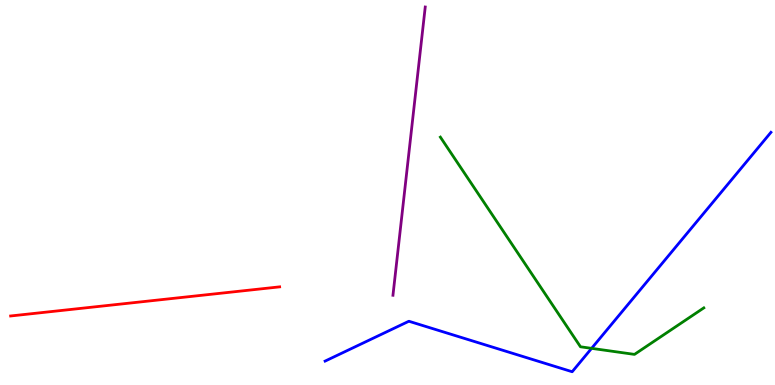[{'lines': ['blue', 'red'], 'intersections': []}, {'lines': ['green', 'red'], 'intersections': []}, {'lines': ['purple', 'red'], 'intersections': []}, {'lines': ['blue', 'green'], 'intersections': [{'x': 7.63, 'y': 0.952}]}, {'lines': ['blue', 'purple'], 'intersections': []}, {'lines': ['green', 'purple'], 'intersections': []}]